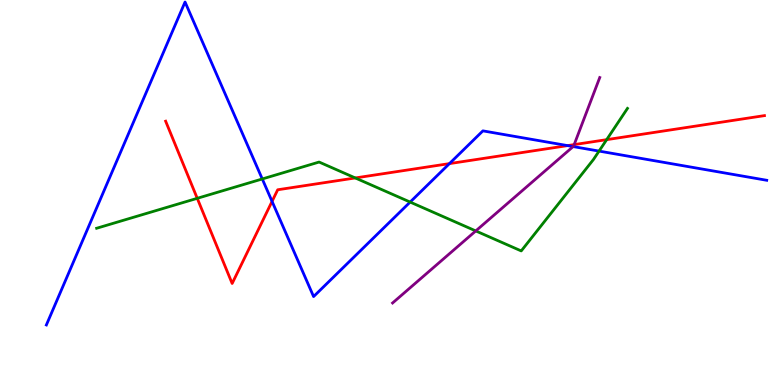[{'lines': ['blue', 'red'], 'intersections': [{'x': 3.51, 'y': 4.77}, {'x': 5.8, 'y': 5.75}, {'x': 7.32, 'y': 6.22}]}, {'lines': ['green', 'red'], 'intersections': [{'x': 2.55, 'y': 4.85}, {'x': 4.58, 'y': 5.38}, {'x': 7.83, 'y': 6.37}]}, {'lines': ['purple', 'red'], 'intersections': [{'x': 7.41, 'y': 6.24}]}, {'lines': ['blue', 'green'], 'intersections': [{'x': 3.38, 'y': 5.35}, {'x': 5.29, 'y': 4.75}, {'x': 7.73, 'y': 6.08}]}, {'lines': ['blue', 'purple'], 'intersections': [{'x': 7.4, 'y': 6.19}]}, {'lines': ['green', 'purple'], 'intersections': [{'x': 6.14, 'y': 4.0}]}]